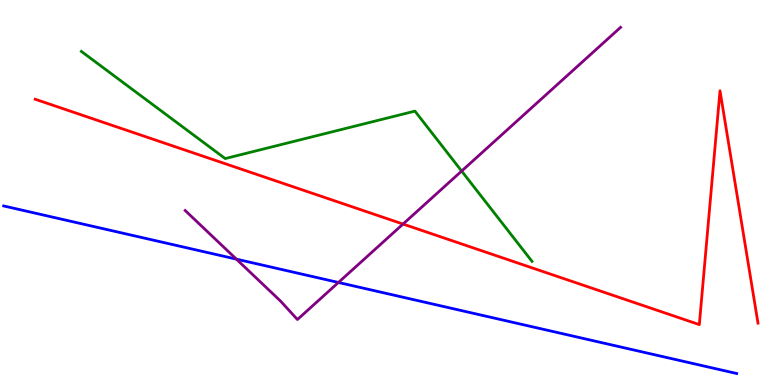[{'lines': ['blue', 'red'], 'intersections': []}, {'lines': ['green', 'red'], 'intersections': []}, {'lines': ['purple', 'red'], 'intersections': [{'x': 5.2, 'y': 4.18}]}, {'lines': ['blue', 'green'], 'intersections': []}, {'lines': ['blue', 'purple'], 'intersections': [{'x': 3.05, 'y': 3.27}, {'x': 4.37, 'y': 2.66}]}, {'lines': ['green', 'purple'], 'intersections': [{'x': 5.96, 'y': 5.56}]}]